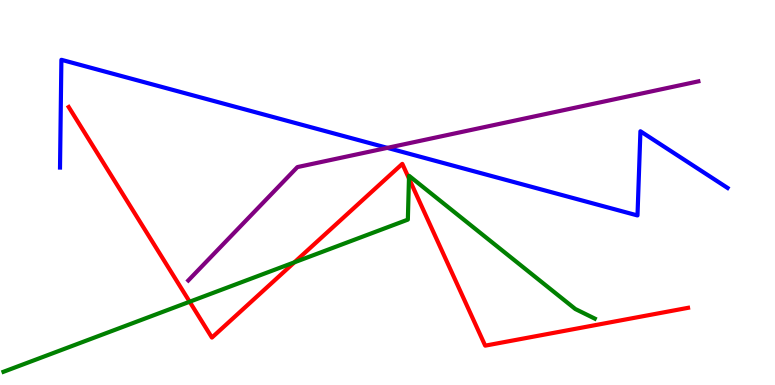[{'lines': ['blue', 'red'], 'intersections': []}, {'lines': ['green', 'red'], 'intersections': [{'x': 2.45, 'y': 2.16}, {'x': 3.8, 'y': 3.19}, {'x': 5.28, 'y': 5.37}]}, {'lines': ['purple', 'red'], 'intersections': []}, {'lines': ['blue', 'green'], 'intersections': []}, {'lines': ['blue', 'purple'], 'intersections': [{'x': 5.0, 'y': 6.16}]}, {'lines': ['green', 'purple'], 'intersections': []}]